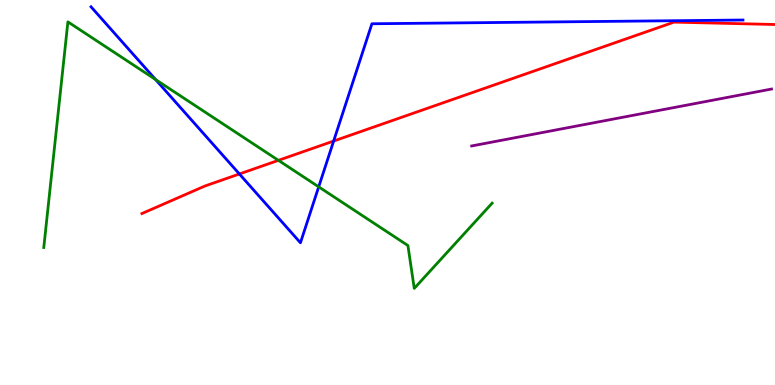[{'lines': ['blue', 'red'], 'intersections': [{'x': 3.09, 'y': 5.48}, {'x': 4.31, 'y': 6.34}]}, {'lines': ['green', 'red'], 'intersections': [{'x': 3.59, 'y': 5.84}]}, {'lines': ['purple', 'red'], 'intersections': []}, {'lines': ['blue', 'green'], 'intersections': [{'x': 2.01, 'y': 7.93}, {'x': 4.11, 'y': 5.15}]}, {'lines': ['blue', 'purple'], 'intersections': []}, {'lines': ['green', 'purple'], 'intersections': []}]